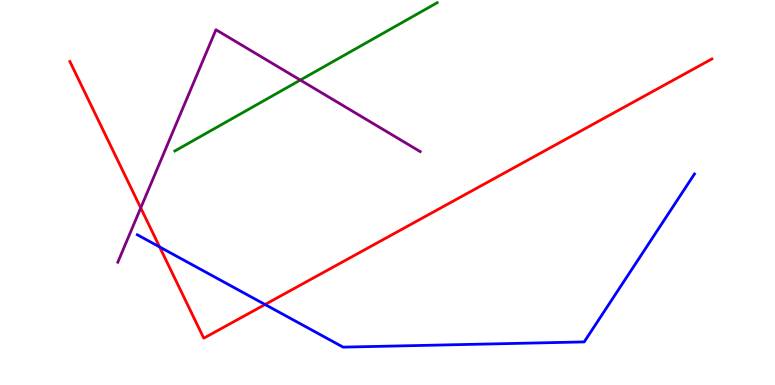[{'lines': ['blue', 'red'], 'intersections': [{'x': 2.06, 'y': 3.59}, {'x': 3.42, 'y': 2.09}]}, {'lines': ['green', 'red'], 'intersections': []}, {'lines': ['purple', 'red'], 'intersections': [{'x': 1.82, 'y': 4.6}]}, {'lines': ['blue', 'green'], 'intersections': []}, {'lines': ['blue', 'purple'], 'intersections': []}, {'lines': ['green', 'purple'], 'intersections': [{'x': 3.88, 'y': 7.92}]}]